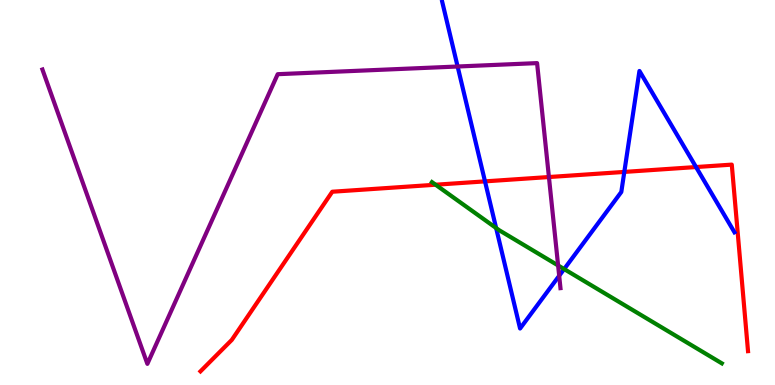[{'lines': ['blue', 'red'], 'intersections': [{'x': 6.26, 'y': 5.29}, {'x': 8.06, 'y': 5.53}, {'x': 8.98, 'y': 5.66}]}, {'lines': ['green', 'red'], 'intersections': [{'x': 5.62, 'y': 5.2}]}, {'lines': ['purple', 'red'], 'intersections': [{'x': 7.08, 'y': 5.4}]}, {'lines': ['blue', 'green'], 'intersections': [{'x': 6.4, 'y': 4.08}, {'x': 7.28, 'y': 3.01}]}, {'lines': ['blue', 'purple'], 'intersections': [{'x': 5.9, 'y': 8.27}, {'x': 7.22, 'y': 2.84}]}, {'lines': ['green', 'purple'], 'intersections': [{'x': 7.2, 'y': 3.11}]}]